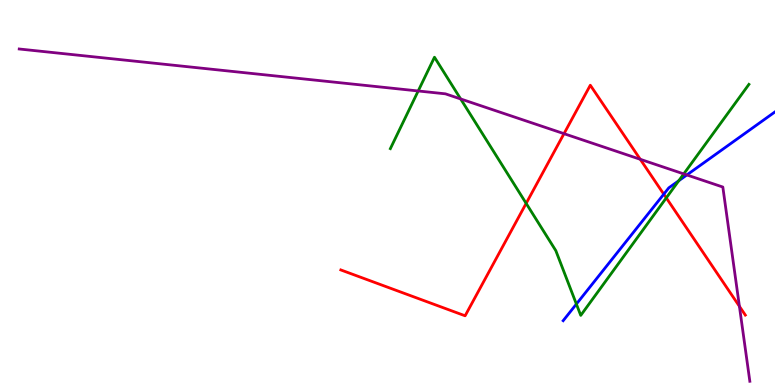[{'lines': ['blue', 'red'], 'intersections': [{'x': 8.56, 'y': 4.96}]}, {'lines': ['green', 'red'], 'intersections': [{'x': 6.79, 'y': 4.72}, {'x': 8.6, 'y': 4.86}]}, {'lines': ['purple', 'red'], 'intersections': [{'x': 7.28, 'y': 6.53}, {'x': 8.26, 'y': 5.86}, {'x': 9.54, 'y': 2.04}]}, {'lines': ['blue', 'green'], 'intersections': [{'x': 7.44, 'y': 2.1}, {'x': 8.76, 'y': 5.31}]}, {'lines': ['blue', 'purple'], 'intersections': [{'x': 8.86, 'y': 5.46}]}, {'lines': ['green', 'purple'], 'intersections': [{'x': 5.4, 'y': 7.64}, {'x': 5.94, 'y': 7.43}, {'x': 8.82, 'y': 5.48}]}]